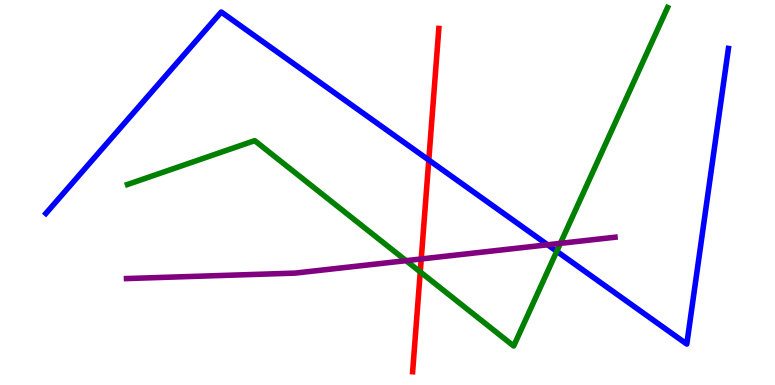[{'lines': ['blue', 'red'], 'intersections': [{'x': 5.53, 'y': 5.84}]}, {'lines': ['green', 'red'], 'intersections': [{'x': 5.42, 'y': 2.94}]}, {'lines': ['purple', 'red'], 'intersections': [{'x': 5.44, 'y': 3.27}]}, {'lines': ['blue', 'green'], 'intersections': [{'x': 7.18, 'y': 3.47}]}, {'lines': ['blue', 'purple'], 'intersections': [{'x': 7.07, 'y': 3.64}]}, {'lines': ['green', 'purple'], 'intersections': [{'x': 5.24, 'y': 3.23}, {'x': 7.23, 'y': 3.68}]}]